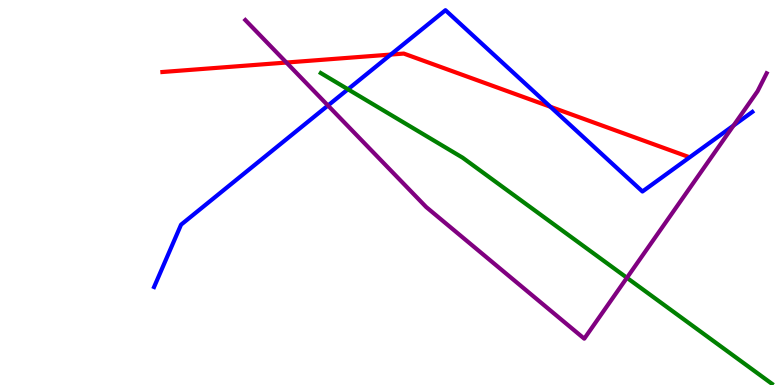[{'lines': ['blue', 'red'], 'intersections': [{'x': 5.04, 'y': 8.58}, {'x': 7.1, 'y': 7.23}]}, {'lines': ['green', 'red'], 'intersections': []}, {'lines': ['purple', 'red'], 'intersections': [{'x': 3.7, 'y': 8.38}]}, {'lines': ['blue', 'green'], 'intersections': [{'x': 4.49, 'y': 7.68}]}, {'lines': ['blue', 'purple'], 'intersections': [{'x': 4.23, 'y': 7.26}, {'x': 9.47, 'y': 6.74}]}, {'lines': ['green', 'purple'], 'intersections': [{'x': 8.09, 'y': 2.79}]}]